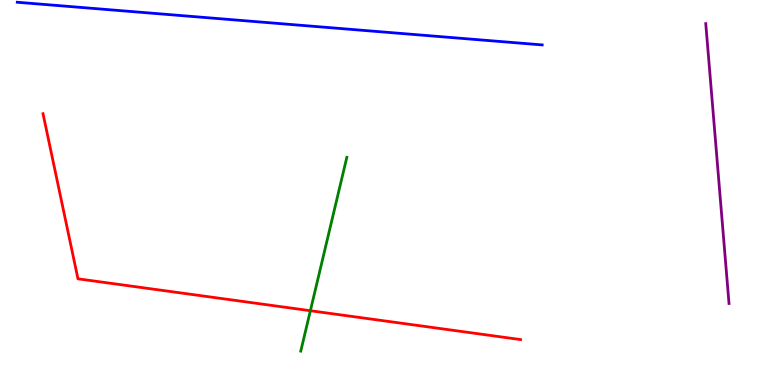[{'lines': ['blue', 'red'], 'intersections': []}, {'lines': ['green', 'red'], 'intersections': [{'x': 4.0, 'y': 1.93}]}, {'lines': ['purple', 'red'], 'intersections': []}, {'lines': ['blue', 'green'], 'intersections': []}, {'lines': ['blue', 'purple'], 'intersections': []}, {'lines': ['green', 'purple'], 'intersections': []}]